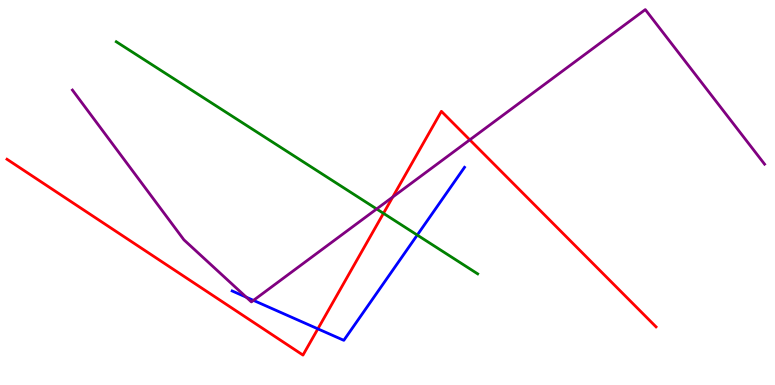[{'lines': ['blue', 'red'], 'intersections': [{'x': 4.1, 'y': 1.46}]}, {'lines': ['green', 'red'], 'intersections': [{'x': 4.95, 'y': 4.46}]}, {'lines': ['purple', 'red'], 'intersections': [{'x': 5.07, 'y': 4.88}, {'x': 6.06, 'y': 6.37}]}, {'lines': ['blue', 'green'], 'intersections': [{'x': 5.38, 'y': 3.89}]}, {'lines': ['blue', 'purple'], 'intersections': [{'x': 3.18, 'y': 2.28}, {'x': 3.27, 'y': 2.2}]}, {'lines': ['green', 'purple'], 'intersections': [{'x': 4.86, 'y': 4.57}]}]